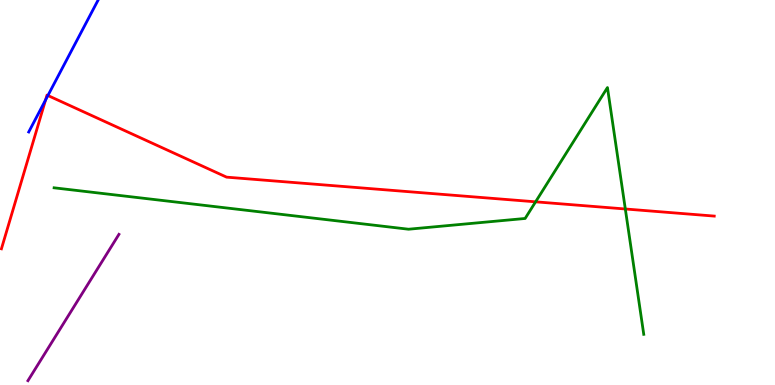[{'lines': ['blue', 'red'], 'intersections': [{'x': 0.588, 'y': 7.4}, {'x': 0.618, 'y': 7.52}]}, {'lines': ['green', 'red'], 'intersections': [{'x': 6.91, 'y': 4.76}, {'x': 8.07, 'y': 4.57}]}, {'lines': ['purple', 'red'], 'intersections': []}, {'lines': ['blue', 'green'], 'intersections': []}, {'lines': ['blue', 'purple'], 'intersections': []}, {'lines': ['green', 'purple'], 'intersections': []}]